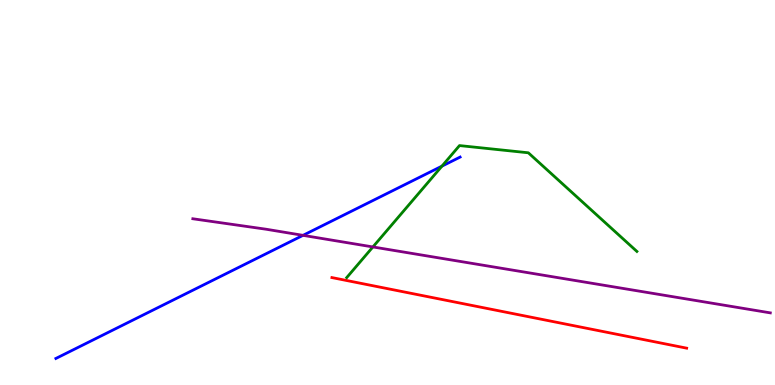[{'lines': ['blue', 'red'], 'intersections': []}, {'lines': ['green', 'red'], 'intersections': []}, {'lines': ['purple', 'red'], 'intersections': []}, {'lines': ['blue', 'green'], 'intersections': [{'x': 5.7, 'y': 5.68}]}, {'lines': ['blue', 'purple'], 'intersections': [{'x': 3.91, 'y': 3.89}]}, {'lines': ['green', 'purple'], 'intersections': [{'x': 4.81, 'y': 3.59}]}]